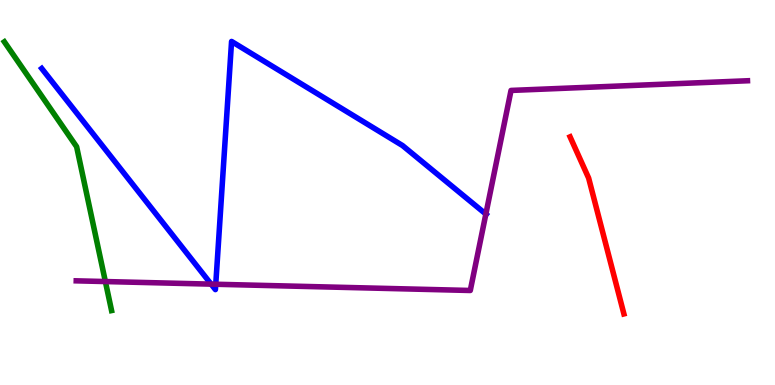[{'lines': ['blue', 'red'], 'intersections': []}, {'lines': ['green', 'red'], 'intersections': []}, {'lines': ['purple', 'red'], 'intersections': []}, {'lines': ['blue', 'green'], 'intersections': []}, {'lines': ['blue', 'purple'], 'intersections': [{'x': 2.72, 'y': 2.62}, {'x': 2.78, 'y': 2.62}, {'x': 6.27, 'y': 4.44}]}, {'lines': ['green', 'purple'], 'intersections': [{'x': 1.36, 'y': 2.69}]}]